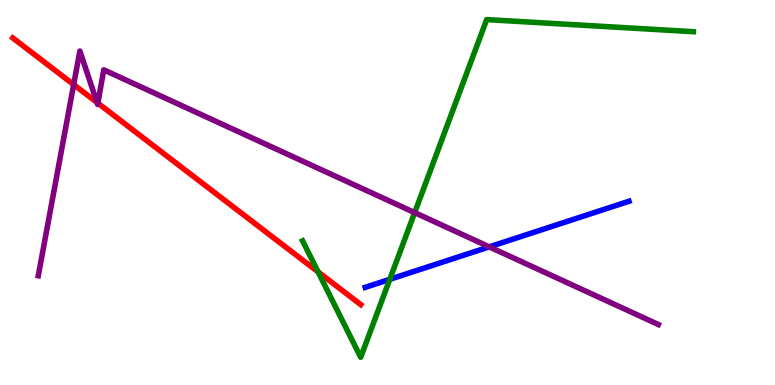[{'lines': ['blue', 'red'], 'intersections': []}, {'lines': ['green', 'red'], 'intersections': [{'x': 4.1, 'y': 2.94}]}, {'lines': ['purple', 'red'], 'intersections': [{'x': 0.951, 'y': 7.8}, {'x': 1.25, 'y': 7.34}, {'x': 1.26, 'y': 7.32}]}, {'lines': ['blue', 'green'], 'intersections': [{'x': 5.03, 'y': 2.74}]}, {'lines': ['blue', 'purple'], 'intersections': [{'x': 6.31, 'y': 3.59}]}, {'lines': ['green', 'purple'], 'intersections': [{'x': 5.35, 'y': 4.48}]}]